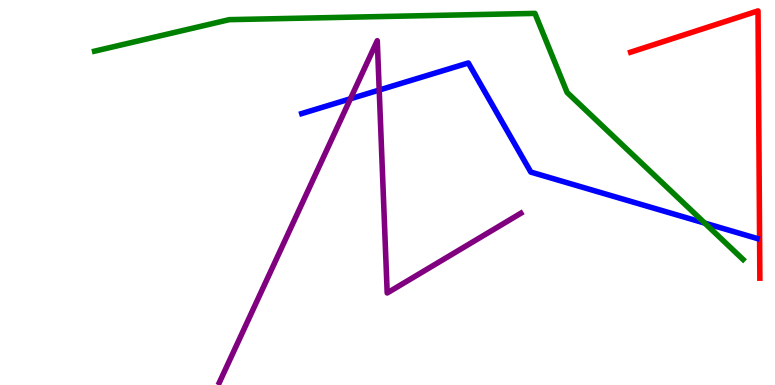[{'lines': ['blue', 'red'], 'intersections': []}, {'lines': ['green', 'red'], 'intersections': []}, {'lines': ['purple', 'red'], 'intersections': []}, {'lines': ['blue', 'green'], 'intersections': [{'x': 9.09, 'y': 4.21}]}, {'lines': ['blue', 'purple'], 'intersections': [{'x': 4.52, 'y': 7.43}, {'x': 4.89, 'y': 7.66}]}, {'lines': ['green', 'purple'], 'intersections': []}]